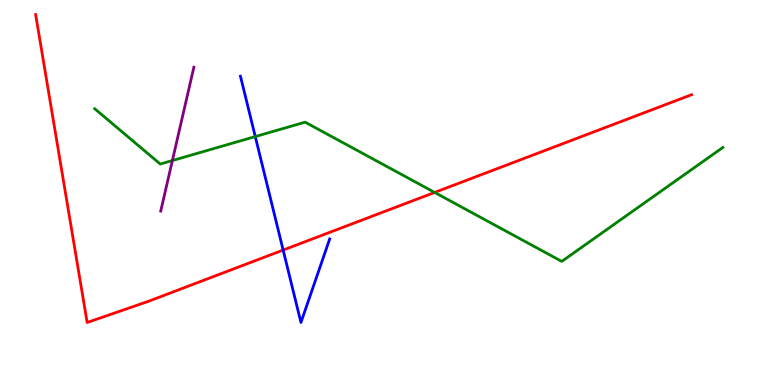[{'lines': ['blue', 'red'], 'intersections': [{'x': 3.65, 'y': 3.5}]}, {'lines': ['green', 'red'], 'intersections': [{'x': 5.61, 'y': 5.0}]}, {'lines': ['purple', 'red'], 'intersections': []}, {'lines': ['blue', 'green'], 'intersections': [{'x': 3.29, 'y': 6.45}]}, {'lines': ['blue', 'purple'], 'intersections': []}, {'lines': ['green', 'purple'], 'intersections': [{'x': 2.22, 'y': 5.83}]}]